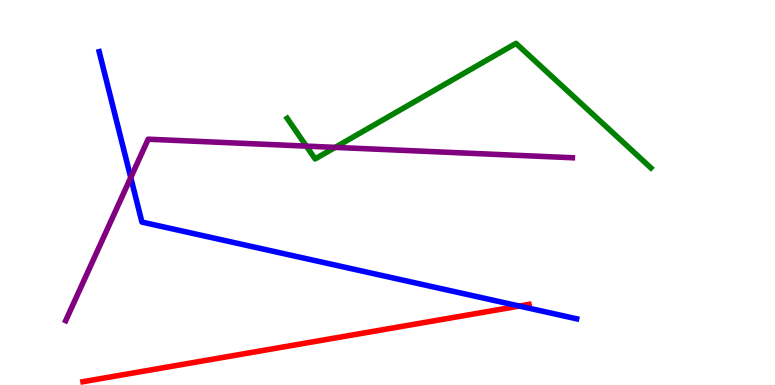[{'lines': ['blue', 'red'], 'intersections': [{'x': 6.7, 'y': 2.05}]}, {'lines': ['green', 'red'], 'intersections': []}, {'lines': ['purple', 'red'], 'intersections': []}, {'lines': ['blue', 'green'], 'intersections': []}, {'lines': ['blue', 'purple'], 'intersections': [{'x': 1.69, 'y': 5.39}]}, {'lines': ['green', 'purple'], 'intersections': [{'x': 3.95, 'y': 6.2}, {'x': 4.32, 'y': 6.17}]}]